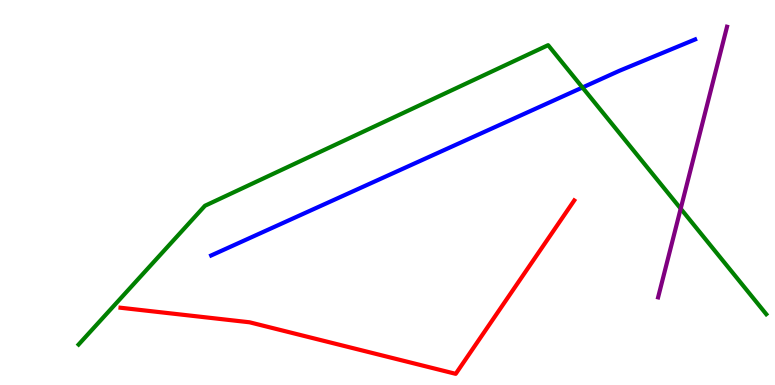[{'lines': ['blue', 'red'], 'intersections': []}, {'lines': ['green', 'red'], 'intersections': []}, {'lines': ['purple', 'red'], 'intersections': []}, {'lines': ['blue', 'green'], 'intersections': [{'x': 7.52, 'y': 7.73}]}, {'lines': ['blue', 'purple'], 'intersections': []}, {'lines': ['green', 'purple'], 'intersections': [{'x': 8.78, 'y': 4.58}]}]